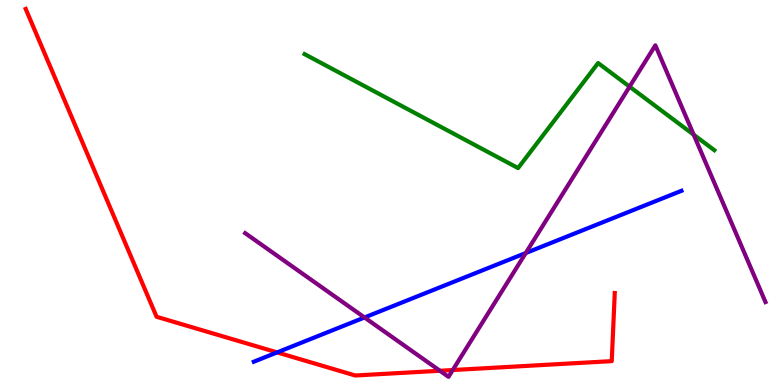[{'lines': ['blue', 'red'], 'intersections': [{'x': 3.58, 'y': 0.847}]}, {'lines': ['green', 'red'], 'intersections': []}, {'lines': ['purple', 'red'], 'intersections': [{'x': 5.68, 'y': 0.37}, {'x': 5.84, 'y': 0.389}]}, {'lines': ['blue', 'green'], 'intersections': []}, {'lines': ['blue', 'purple'], 'intersections': [{'x': 4.7, 'y': 1.75}, {'x': 6.78, 'y': 3.43}]}, {'lines': ['green', 'purple'], 'intersections': [{'x': 8.12, 'y': 7.75}, {'x': 8.95, 'y': 6.5}]}]